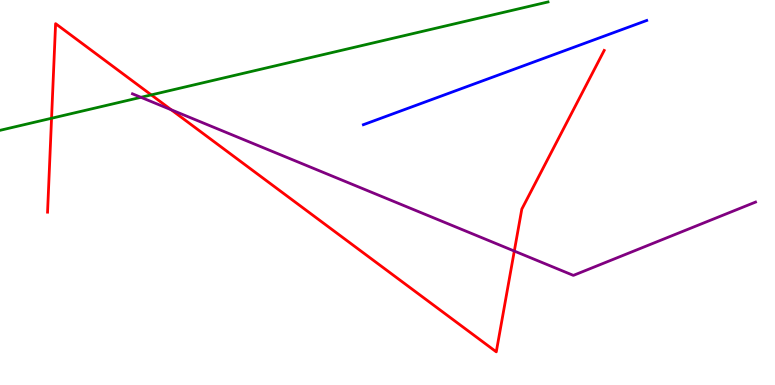[{'lines': ['blue', 'red'], 'intersections': []}, {'lines': ['green', 'red'], 'intersections': [{'x': 0.665, 'y': 6.93}, {'x': 1.95, 'y': 7.54}]}, {'lines': ['purple', 'red'], 'intersections': [{'x': 2.21, 'y': 7.15}, {'x': 6.64, 'y': 3.48}]}, {'lines': ['blue', 'green'], 'intersections': []}, {'lines': ['blue', 'purple'], 'intersections': []}, {'lines': ['green', 'purple'], 'intersections': [{'x': 1.82, 'y': 7.47}]}]